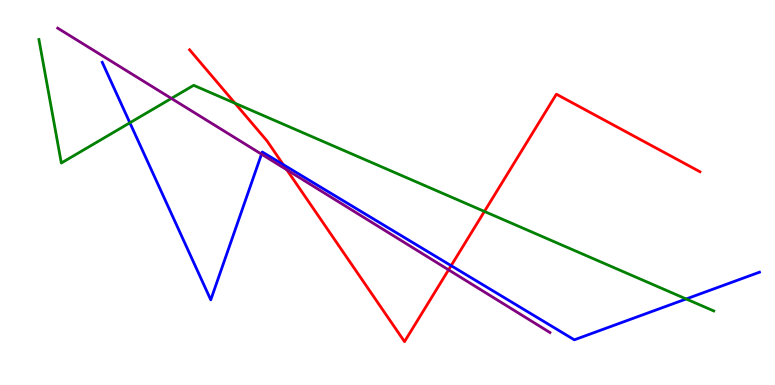[{'lines': ['blue', 'red'], 'intersections': [{'x': 3.65, 'y': 5.72}, {'x': 5.82, 'y': 3.1}]}, {'lines': ['green', 'red'], 'intersections': [{'x': 3.03, 'y': 7.32}, {'x': 6.25, 'y': 4.51}]}, {'lines': ['purple', 'red'], 'intersections': [{'x': 3.7, 'y': 5.59}, {'x': 5.79, 'y': 2.99}]}, {'lines': ['blue', 'green'], 'intersections': [{'x': 1.68, 'y': 6.81}, {'x': 8.85, 'y': 2.23}]}, {'lines': ['blue', 'purple'], 'intersections': [{'x': 3.37, 'y': 6.0}]}, {'lines': ['green', 'purple'], 'intersections': [{'x': 2.21, 'y': 7.44}]}]